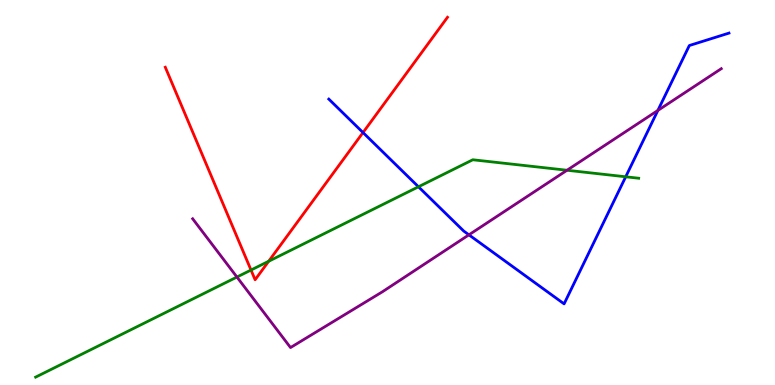[{'lines': ['blue', 'red'], 'intersections': [{'x': 4.68, 'y': 6.56}]}, {'lines': ['green', 'red'], 'intersections': [{'x': 3.24, 'y': 2.99}, {'x': 3.47, 'y': 3.21}]}, {'lines': ['purple', 'red'], 'intersections': []}, {'lines': ['blue', 'green'], 'intersections': [{'x': 5.4, 'y': 5.15}, {'x': 8.07, 'y': 5.41}]}, {'lines': ['blue', 'purple'], 'intersections': [{'x': 6.05, 'y': 3.9}, {'x': 8.49, 'y': 7.13}]}, {'lines': ['green', 'purple'], 'intersections': [{'x': 3.06, 'y': 2.8}, {'x': 7.32, 'y': 5.58}]}]